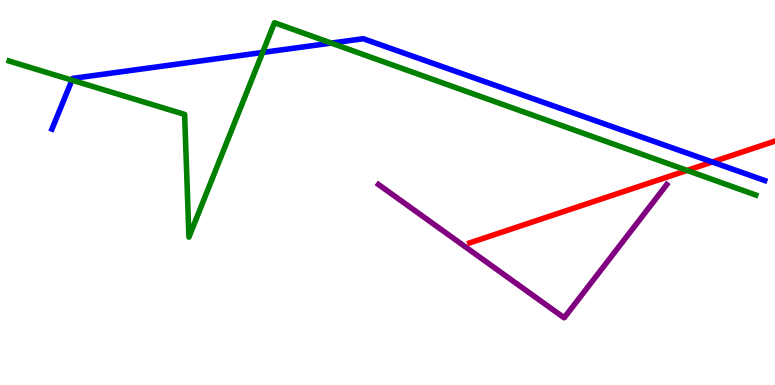[{'lines': ['blue', 'red'], 'intersections': [{'x': 9.19, 'y': 5.79}]}, {'lines': ['green', 'red'], 'intersections': [{'x': 8.87, 'y': 5.57}]}, {'lines': ['purple', 'red'], 'intersections': []}, {'lines': ['blue', 'green'], 'intersections': [{'x': 0.928, 'y': 7.92}, {'x': 3.39, 'y': 8.64}, {'x': 4.27, 'y': 8.88}]}, {'lines': ['blue', 'purple'], 'intersections': []}, {'lines': ['green', 'purple'], 'intersections': []}]